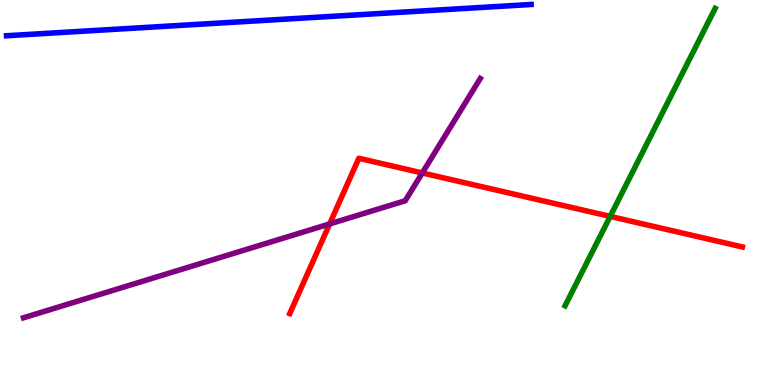[{'lines': ['blue', 'red'], 'intersections': []}, {'lines': ['green', 'red'], 'intersections': [{'x': 7.87, 'y': 4.38}]}, {'lines': ['purple', 'red'], 'intersections': [{'x': 4.25, 'y': 4.18}, {'x': 5.45, 'y': 5.51}]}, {'lines': ['blue', 'green'], 'intersections': []}, {'lines': ['blue', 'purple'], 'intersections': []}, {'lines': ['green', 'purple'], 'intersections': []}]